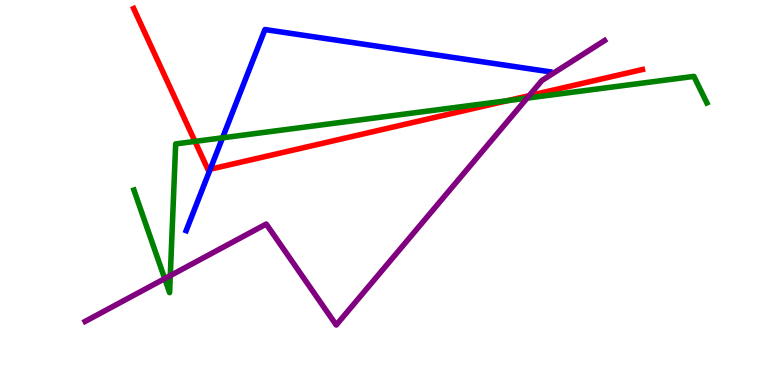[{'lines': ['blue', 'red'], 'intersections': [{'x': 2.71, 'y': 5.6}]}, {'lines': ['green', 'red'], 'intersections': [{'x': 2.52, 'y': 6.33}, {'x': 6.54, 'y': 7.38}]}, {'lines': ['purple', 'red'], 'intersections': [{'x': 6.83, 'y': 7.52}]}, {'lines': ['blue', 'green'], 'intersections': [{'x': 2.87, 'y': 6.42}]}, {'lines': ['blue', 'purple'], 'intersections': []}, {'lines': ['green', 'purple'], 'intersections': [{'x': 2.13, 'y': 2.76}, {'x': 2.2, 'y': 2.84}, {'x': 6.8, 'y': 7.45}]}]